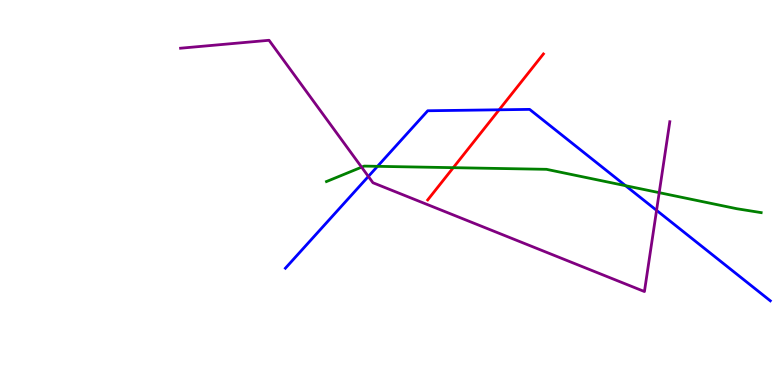[{'lines': ['blue', 'red'], 'intersections': [{'x': 6.44, 'y': 7.15}]}, {'lines': ['green', 'red'], 'intersections': [{'x': 5.85, 'y': 5.64}]}, {'lines': ['purple', 'red'], 'intersections': []}, {'lines': ['blue', 'green'], 'intersections': [{'x': 4.87, 'y': 5.68}, {'x': 8.07, 'y': 5.18}]}, {'lines': ['blue', 'purple'], 'intersections': [{'x': 4.75, 'y': 5.42}, {'x': 8.47, 'y': 4.54}]}, {'lines': ['green', 'purple'], 'intersections': [{'x': 4.67, 'y': 5.66}, {'x': 8.51, 'y': 5.0}]}]